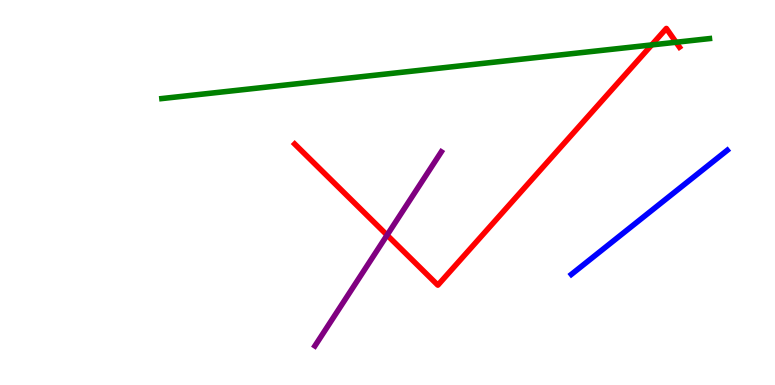[{'lines': ['blue', 'red'], 'intersections': []}, {'lines': ['green', 'red'], 'intersections': [{'x': 8.41, 'y': 8.83}, {'x': 8.72, 'y': 8.9}]}, {'lines': ['purple', 'red'], 'intersections': [{'x': 4.99, 'y': 3.89}]}, {'lines': ['blue', 'green'], 'intersections': []}, {'lines': ['blue', 'purple'], 'intersections': []}, {'lines': ['green', 'purple'], 'intersections': []}]